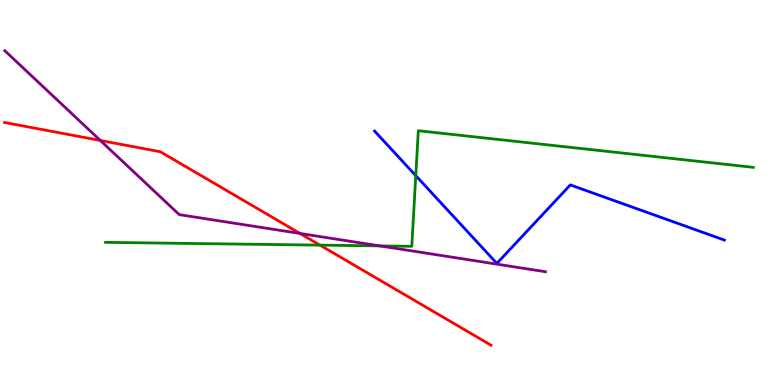[{'lines': ['blue', 'red'], 'intersections': []}, {'lines': ['green', 'red'], 'intersections': [{'x': 4.13, 'y': 3.63}]}, {'lines': ['purple', 'red'], 'intersections': [{'x': 1.29, 'y': 6.35}, {'x': 3.87, 'y': 3.94}]}, {'lines': ['blue', 'green'], 'intersections': [{'x': 5.36, 'y': 5.44}]}, {'lines': ['blue', 'purple'], 'intersections': []}, {'lines': ['green', 'purple'], 'intersections': [{'x': 4.9, 'y': 3.61}]}]